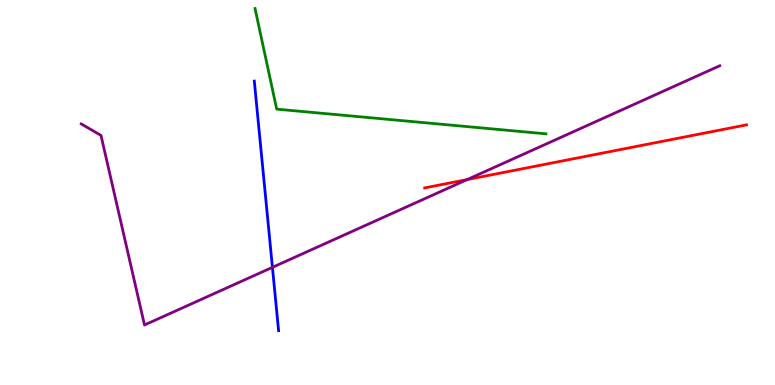[{'lines': ['blue', 'red'], 'intersections': []}, {'lines': ['green', 'red'], 'intersections': []}, {'lines': ['purple', 'red'], 'intersections': [{'x': 6.03, 'y': 5.34}]}, {'lines': ['blue', 'green'], 'intersections': []}, {'lines': ['blue', 'purple'], 'intersections': [{'x': 3.52, 'y': 3.06}]}, {'lines': ['green', 'purple'], 'intersections': []}]